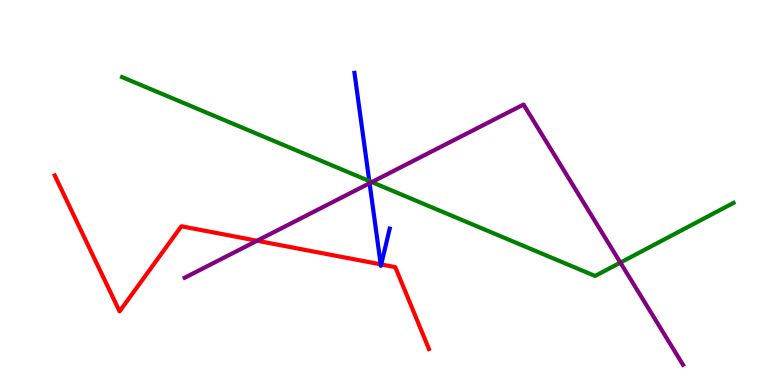[{'lines': ['blue', 'red'], 'intersections': [{'x': 4.91, 'y': 3.13}, {'x': 4.92, 'y': 3.13}]}, {'lines': ['green', 'red'], 'intersections': []}, {'lines': ['purple', 'red'], 'intersections': [{'x': 3.32, 'y': 3.75}]}, {'lines': ['blue', 'green'], 'intersections': [{'x': 4.77, 'y': 5.3}]}, {'lines': ['blue', 'purple'], 'intersections': [{'x': 4.77, 'y': 5.24}]}, {'lines': ['green', 'purple'], 'intersections': [{'x': 4.8, 'y': 5.27}, {'x': 8.0, 'y': 3.18}]}]